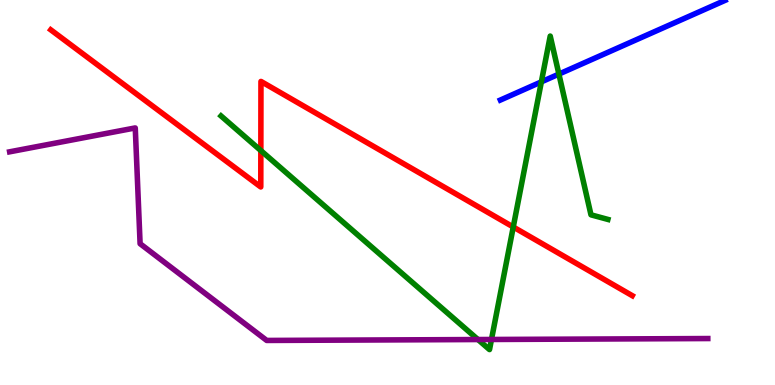[{'lines': ['blue', 'red'], 'intersections': []}, {'lines': ['green', 'red'], 'intersections': [{'x': 3.37, 'y': 6.09}, {'x': 6.62, 'y': 4.1}]}, {'lines': ['purple', 'red'], 'intersections': []}, {'lines': ['blue', 'green'], 'intersections': [{'x': 6.99, 'y': 7.87}, {'x': 7.21, 'y': 8.08}]}, {'lines': ['blue', 'purple'], 'intersections': []}, {'lines': ['green', 'purple'], 'intersections': [{'x': 6.17, 'y': 1.18}, {'x': 6.34, 'y': 1.18}]}]